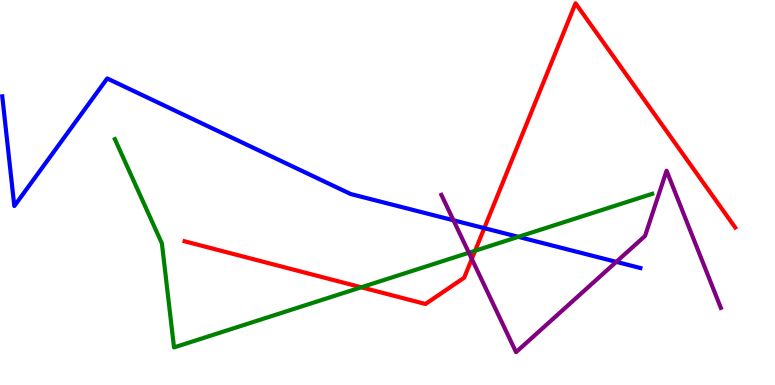[{'lines': ['blue', 'red'], 'intersections': [{'x': 6.25, 'y': 4.07}]}, {'lines': ['green', 'red'], 'intersections': [{'x': 4.66, 'y': 2.54}, {'x': 6.13, 'y': 3.49}]}, {'lines': ['purple', 'red'], 'intersections': [{'x': 6.09, 'y': 3.27}]}, {'lines': ['blue', 'green'], 'intersections': [{'x': 6.69, 'y': 3.85}]}, {'lines': ['blue', 'purple'], 'intersections': [{'x': 5.85, 'y': 4.28}, {'x': 7.95, 'y': 3.2}]}, {'lines': ['green', 'purple'], 'intersections': [{'x': 6.05, 'y': 3.44}]}]